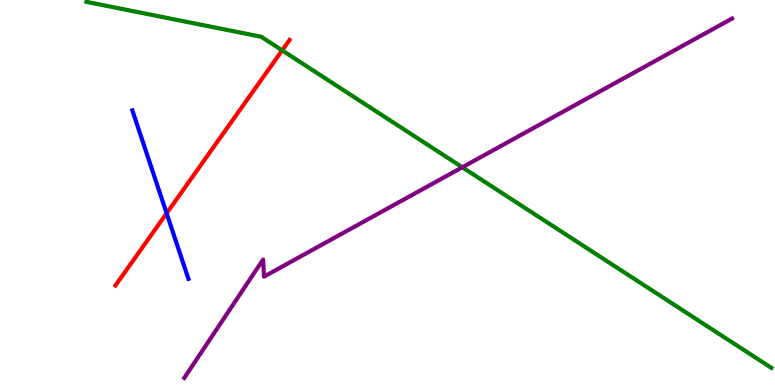[{'lines': ['blue', 'red'], 'intersections': [{'x': 2.15, 'y': 4.46}]}, {'lines': ['green', 'red'], 'intersections': [{'x': 3.64, 'y': 8.69}]}, {'lines': ['purple', 'red'], 'intersections': []}, {'lines': ['blue', 'green'], 'intersections': []}, {'lines': ['blue', 'purple'], 'intersections': []}, {'lines': ['green', 'purple'], 'intersections': [{'x': 5.97, 'y': 5.66}]}]